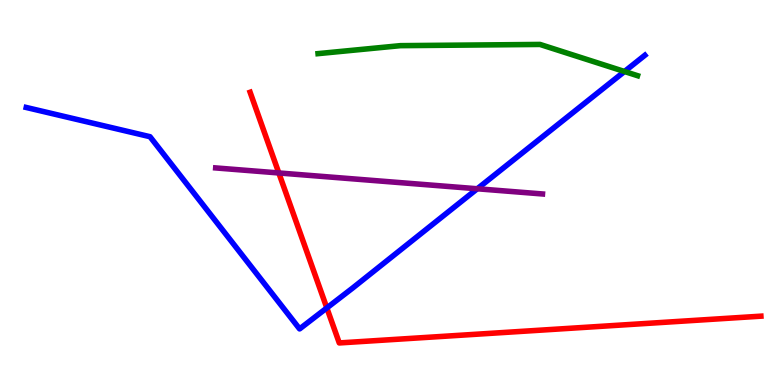[{'lines': ['blue', 'red'], 'intersections': [{'x': 4.22, 'y': 2.0}]}, {'lines': ['green', 'red'], 'intersections': []}, {'lines': ['purple', 'red'], 'intersections': [{'x': 3.6, 'y': 5.51}]}, {'lines': ['blue', 'green'], 'intersections': [{'x': 8.06, 'y': 8.14}]}, {'lines': ['blue', 'purple'], 'intersections': [{'x': 6.16, 'y': 5.1}]}, {'lines': ['green', 'purple'], 'intersections': []}]